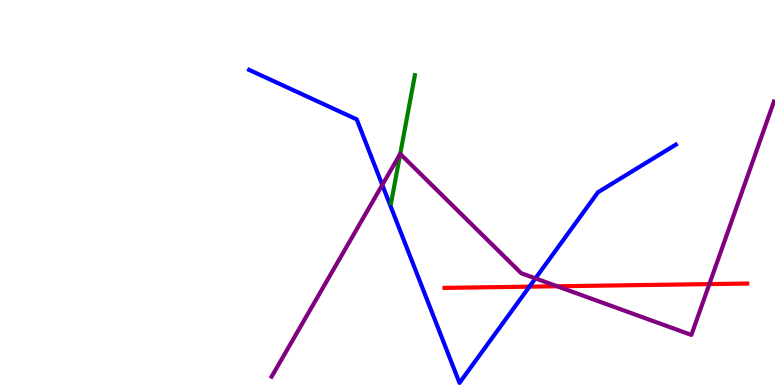[{'lines': ['blue', 'red'], 'intersections': [{'x': 6.83, 'y': 2.55}]}, {'lines': ['green', 'red'], 'intersections': []}, {'lines': ['purple', 'red'], 'intersections': [{'x': 7.19, 'y': 2.56}, {'x': 9.15, 'y': 2.62}]}, {'lines': ['blue', 'green'], 'intersections': []}, {'lines': ['blue', 'purple'], 'intersections': [{'x': 4.93, 'y': 5.2}, {'x': 6.91, 'y': 2.77}]}, {'lines': ['green', 'purple'], 'intersections': [{'x': 5.16, 'y': 6.0}]}]